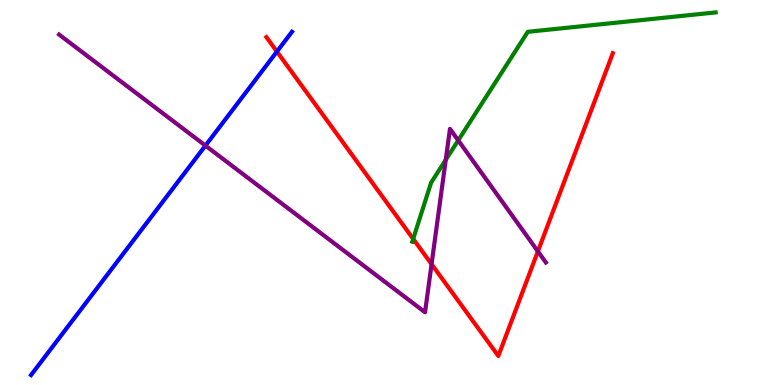[{'lines': ['blue', 'red'], 'intersections': [{'x': 3.57, 'y': 8.66}]}, {'lines': ['green', 'red'], 'intersections': [{'x': 5.33, 'y': 3.79}]}, {'lines': ['purple', 'red'], 'intersections': [{'x': 5.57, 'y': 3.14}, {'x': 6.94, 'y': 3.47}]}, {'lines': ['blue', 'green'], 'intersections': []}, {'lines': ['blue', 'purple'], 'intersections': [{'x': 2.65, 'y': 6.22}]}, {'lines': ['green', 'purple'], 'intersections': [{'x': 5.75, 'y': 5.85}, {'x': 5.91, 'y': 6.35}]}]